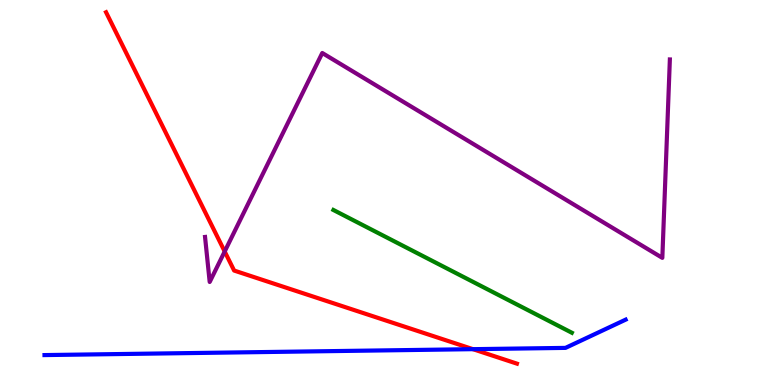[{'lines': ['blue', 'red'], 'intersections': [{'x': 6.1, 'y': 0.931}]}, {'lines': ['green', 'red'], 'intersections': []}, {'lines': ['purple', 'red'], 'intersections': [{'x': 2.9, 'y': 3.47}]}, {'lines': ['blue', 'green'], 'intersections': []}, {'lines': ['blue', 'purple'], 'intersections': []}, {'lines': ['green', 'purple'], 'intersections': []}]